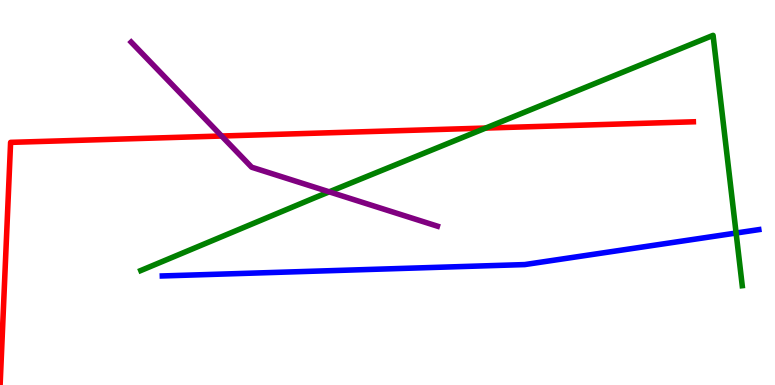[{'lines': ['blue', 'red'], 'intersections': []}, {'lines': ['green', 'red'], 'intersections': [{'x': 6.27, 'y': 6.67}]}, {'lines': ['purple', 'red'], 'intersections': [{'x': 2.86, 'y': 6.47}]}, {'lines': ['blue', 'green'], 'intersections': [{'x': 9.5, 'y': 3.95}]}, {'lines': ['blue', 'purple'], 'intersections': []}, {'lines': ['green', 'purple'], 'intersections': [{'x': 4.25, 'y': 5.02}]}]